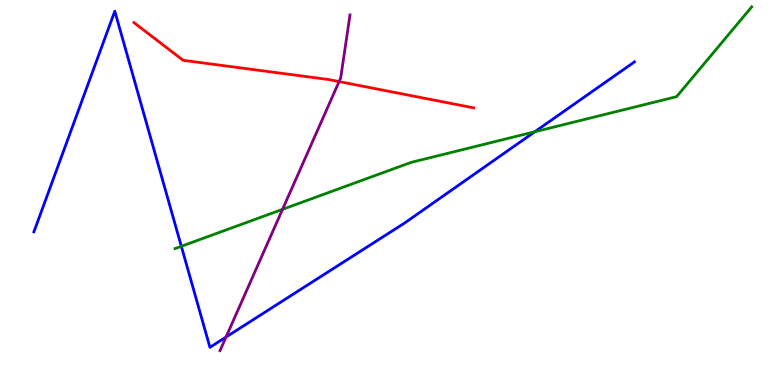[{'lines': ['blue', 'red'], 'intersections': []}, {'lines': ['green', 'red'], 'intersections': []}, {'lines': ['purple', 'red'], 'intersections': [{'x': 4.38, 'y': 7.88}]}, {'lines': ['blue', 'green'], 'intersections': [{'x': 2.34, 'y': 3.6}, {'x': 6.9, 'y': 6.58}]}, {'lines': ['blue', 'purple'], 'intersections': [{'x': 2.92, 'y': 1.24}]}, {'lines': ['green', 'purple'], 'intersections': [{'x': 3.65, 'y': 4.56}]}]